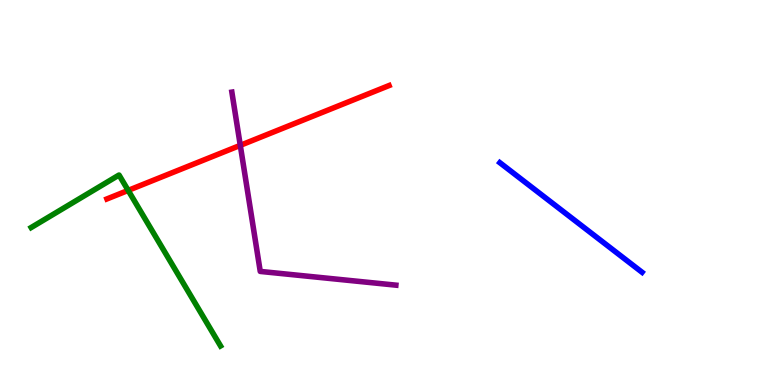[{'lines': ['blue', 'red'], 'intersections': []}, {'lines': ['green', 'red'], 'intersections': [{'x': 1.65, 'y': 5.05}]}, {'lines': ['purple', 'red'], 'intersections': [{'x': 3.1, 'y': 6.22}]}, {'lines': ['blue', 'green'], 'intersections': []}, {'lines': ['blue', 'purple'], 'intersections': []}, {'lines': ['green', 'purple'], 'intersections': []}]